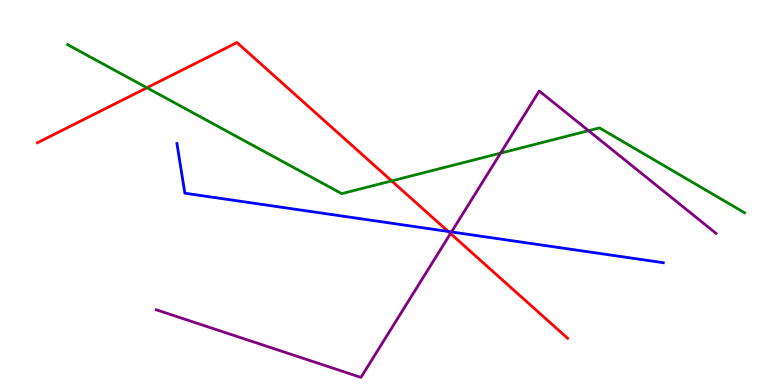[{'lines': ['blue', 'red'], 'intersections': [{'x': 5.78, 'y': 3.99}]}, {'lines': ['green', 'red'], 'intersections': [{'x': 1.9, 'y': 7.72}, {'x': 5.05, 'y': 5.3}]}, {'lines': ['purple', 'red'], 'intersections': [{'x': 5.81, 'y': 3.93}]}, {'lines': ['blue', 'green'], 'intersections': []}, {'lines': ['blue', 'purple'], 'intersections': [{'x': 5.83, 'y': 3.98}]}, {'lines': ['green', 'purple'], 'intersections': [{'x': 6.46, 'y': 6.02}, {'x': 7.59, 'y': 6.61}]}]